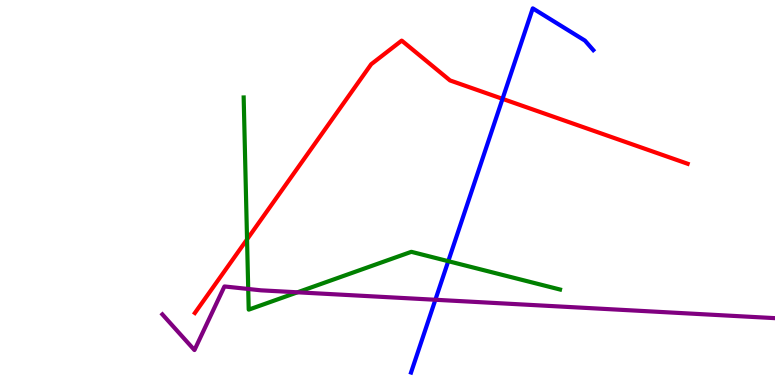[{'lines': ['blue', 'red'], 'intersections': [{'x': 6.48, 'y': 7.43}]}, {'lines': ['green', 'red'], 'intersections': [{'x': 3.19, 'y': 3.78}]}, {'lines': ['purple', 'red'], 'intersections': []}, {'lines': ['blue', 'green'], 'intersections': [{'x': 5.78, 'y': 3.22}]}, {'lines': ['blue', 'purple'], 'intersections': [{'x': 5.62, 'y': 2.21}]}, {'lines': ['green', 'purple'], 'intersections': [{'x': 3.2, 'y': 2.49}, {'x': 3.84, 'y': 2.41}]}]